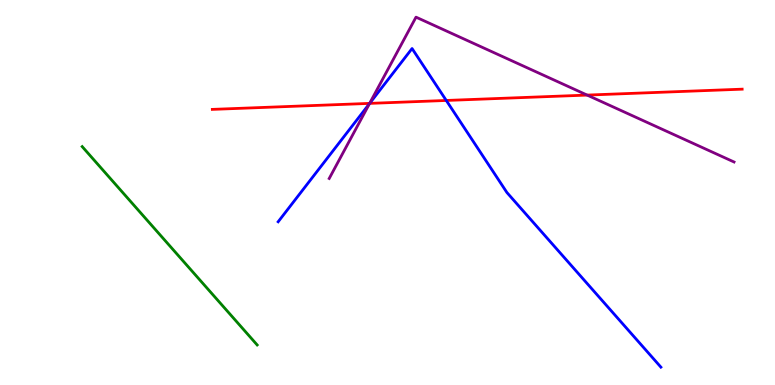[{'lines': ['blue', 'red'], 'intersections': [{'x': 4.77, 'y': 7.31}, {'x': 5.76, 'y': 7.39}]}, {'lines': ['green', 'red'], 'intersections': []}, {'lines': ['purple', 'red'], 'intersections': [{'x': 4.77, 'y': 7.31}, {'x': 7.58, 'y': 7.53}]}, {'lines': ['blue', 'green'], 'intersections': []}, {'lines': ['blue', 'purple'], 'intersections': [{'x': 4.77, 'y': 7.31}]}, {'lines': ['green', 'purple'], 'intersections': []}]